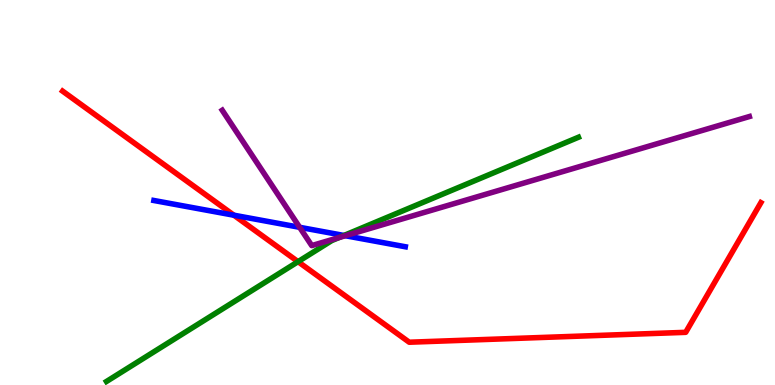[{'lines': ['blue', 'red'], 'intersections': [{'x': 3.02, 'y': 4.41}]}, {'lines': ['green', 'red'], 'intersections': [{'x': 3.85, 'y': 3.2}]}, {'lines': ['purple', 'red'], 'intersections': []}, {'lines': ['blue', 'green'], 'intersections': [{'x': 4.44, 'y': 3.88}]}, {'lines': ['blue', 'purple'], 'intersections': [{'x': 3.87, 'y': 4.1}, {'x': 4.46, 'y': 3.88}]}, {'lines': ['green', 'purple'], 'intersections': [{'x': 4.37, 'y': 3.83}]}]